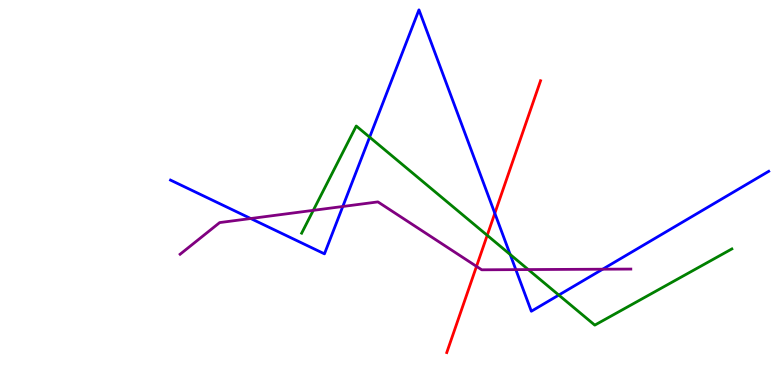[{'lines': ['blue', 'red'], 'intersections': [{'x': 6.38, 'y': 4.46}]}, {'lines': ['green', 'red'], 'intersections': [{'x': 6.29, 'y': 3.89}]}, {'lines': ['purple', 'red'], 'intersections': [{'x': 6.15, 'y': 3.08}]}, {'lines': ['blue', 'green'], 'intersections': [{'x': 4.77, 'y': 6.44}, {'x': 6.58, 'y': 3.39}, {'x': 7.21, 'y': 2.34}]}, {'lines': ['blue', 'purple'], 'intersections': [{'x': 3.24, 'y': 4.32}, {'x': 4.42, 'y': 4.64}, {'x': 6.66, 'y': 3.0}, {'x': 7.78, 'y': 3.01}]}, {'lines': ['green', 'purple'], 'intersections': [{'x': 4.04, 'y': 4.54}, {'x': 6.82, 'y': 3.0}]}]